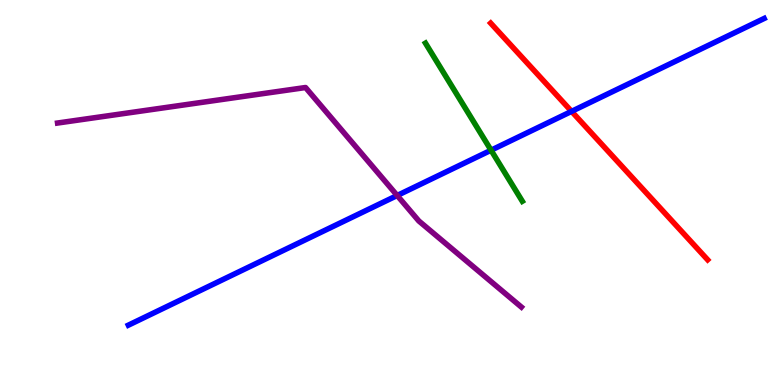[{'lines': ['blue', 'red'], 'intersections': [{'x': 7.38, 'y': 7.11}]}, {'lines': ['green', 'red'], 'intersections': []}, {'lines': ['purple', 'red'], 'intersections': []}, {'lines': ['blue', 'green'], 'intersections': [{'x': 6.34, 'y': 6.1}]}, {'lines': ['blue', 'purple'], 'intersections': [{'x': 5.12, 'y': 4.92}]}, {'lines': ['green', 'purple'], 'intersections': []}]